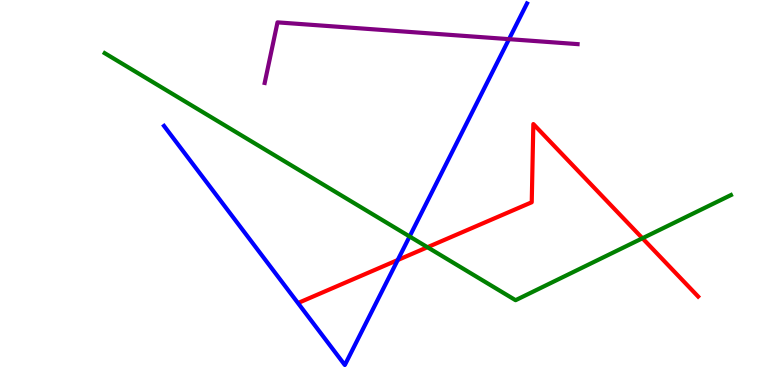[{'lines': ['blue', 'red'], 'intersections': [{'x': 5.13, 'y': 3.25}]}, {'lines': ['green', 'red'], 'intersections': [{'x': 5.52, 'y': 3.58}, {'x': 8.29, 'y': 3.81}]}, {'lines': ['purple', 'red'], 'intersections': []}, {'lines': ['blue', 'green'], 'intersections': [{'x': 5.29, 'y': 3.86}]}, {'lines': ['blue', 'purple'], 'intersections': [{'x': 6.57, 'y': 8.98}]}, {'lines': ['green', 'purple'], 'intersections': []}]